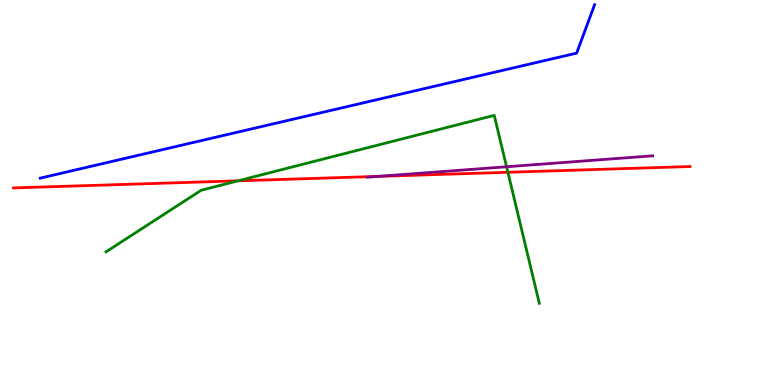[{'lines': ['blue', 'red'], 'intersections': []}, {'lines': ['green', 'red'], 'intersections': [{'x': 3.07, 'y': 5.3}, {'x': 6.55, 'y': 5.53}]}, {'lines': ['purple', 'red'], 'intersections': [{'x': 4.88, 'y': 5.42}]}, {'lines': ['blue', 'green'], 'intersections': []}, {'lines': ['blue', 'purple'], 'intersections': []}, {'lines': ['green', 'purple'], 'intersections': [{'x': 6.54, 'y': 5.67}]}]